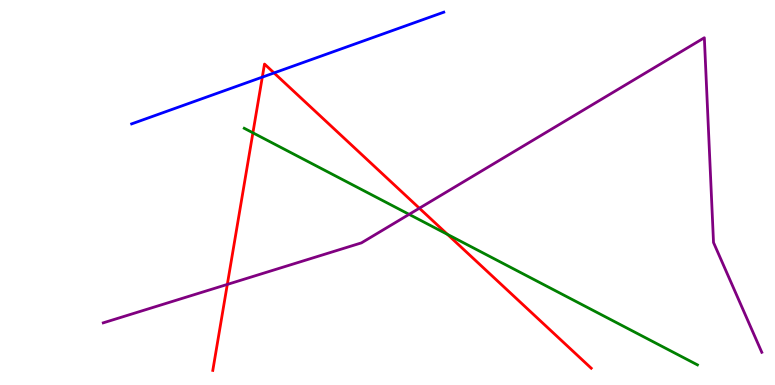[{'lines': ['blue', 'red'], 'intersections': [{'x': 3.38, 'y': 8.0}, {'x': 3.54, 'y': 8.11}]}, {'lines': ['green', 'red'], 'intersections': [{'x': 3.26, 'y': 6.55}, {'x': 5.77, 'y': 3.91}]}, {'lines': ['purple', 'red'], 'intersections': [{'x': 2.93, 'y': 2.61}, {'x': 5.41, 'y': 4.59}]}, {'lines': ['blue', 'green'], 'intersections': []}, {'lines': ['blue', 'purple'], 'intersections': []}, {'lines': ['green', 'purple'], 'intersections': [{'x': 5.28, 'y': 4.43}]}]